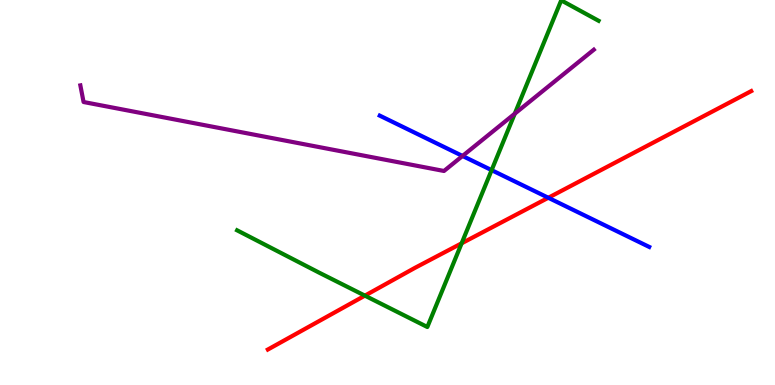[{'lines': ['blue', 'red'], 'intersections': [{'x': 7.07, 'y': 4.86}]}, {'lines': ['green', 'red'], 'intersections': [{'x': 4.71, 'y': 2.32}, {'x': 5.96, 'y': 3.68}]}, {'lines': ['purple', 'red'], 'intersections': []}, {'lines': ['blue', 'green'], 'intersections': [{'x': 6.34, 'y': 5.58}]}, {'lines': ['blue', 'purple'], 'intersections': [{'x': 5.97, 'y': 5.95}]}, {'lines': ['green', 'purple'], 'intersections': [{'x': 6.64, 'y': 7.05}]}]